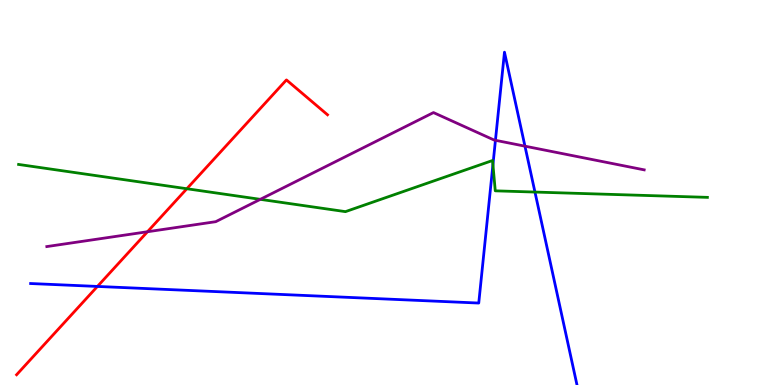[{'lines': ['blue', 'red'], 'intersections': [{'x': 1.26, 'y': 2.56}]}, {'lines': ['green', 'red'], 'intersections': [{'x': 2.41, 'y': 5.1}]}, {'lines': ['purple', 'red'], 'intersections': [{'x': 1.9, 'y': 3.98}]}, {'lines': ['blue', 'green'], 'intersections': [{'x': 6.36, 'y': 5.72}, {'x': 6.9, 'y': 5.01}]}, {'lines': ['blue', 'purple'], 'intersections': [{'x': 6.39, 'y': 6.36}, {'x': 6.77, 'y': 6.2}]}, {'lines': ['green', 'purple'], 'intersections': [{'x': 3.36, 'y': 4.82}]}]